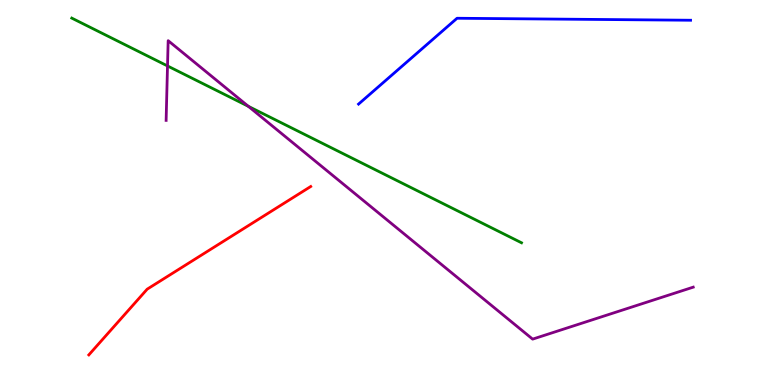[{'lines': ['blue', 'red'], 'intersections': []}, {'lines': ['green', 'red'], 'intersections': []}, {'lines': ['purple', 'red'], 'intersections': []}, {'lines': ['blue', 'green'], 'intersections': []}, {'lines': ['blue', 'purple'], 'intersections': []}, {'lines': ['green', 'purple'], 'intersections': [{'x': 2.16, 'y': 8.29}, {'x': 3.2, 'y': 7.24}]}]